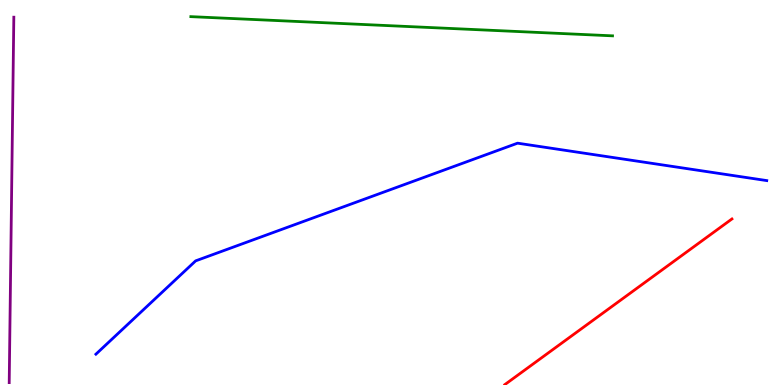[{'lines': ['blue', 'red'], 'intersections': []}, {'lines': ['green', 'red'], 'intersections': []}, {'lines': ['purple', 'red'], 'intersections': []}, {'lines': ['blue', 'green'], 'intersections': []}, {'lines': ['blue', 'purple'], 'intersections': []}, {'lines': ['green', 'purple'], 'intersections': []}]